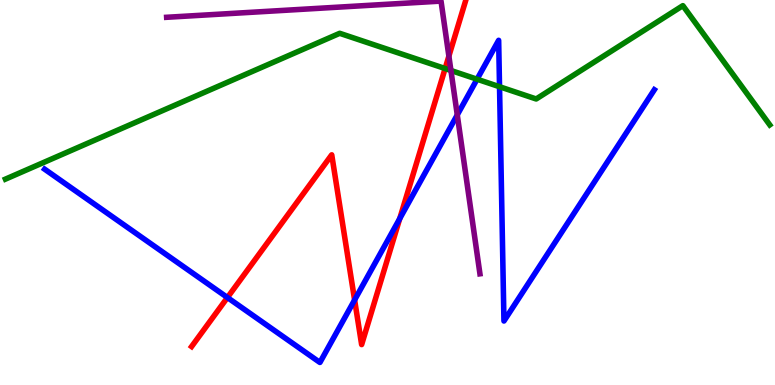[{'lines': ['blue', 'red'], 'intersections': [{'x': 2.93, 'y': 2.27}, {'x': 4.58, 'y': 2.21}, {'x': 5.16, 'y': 4.32}]}, {'lines': ['green', 'red'], 'intersections': [{'x': 5.74, 'y': 8.22}]}, {'lines': ['purple', 'red'], 'intersections': [{'x': 5.79, 'y': 8.54}]}, {'lines': ['blue', 'green'], 'intersections': [{'x': 6.16, 'y': 7.94}, {'x': 6.45, 'y': 7.75}]}, {'lines': ['blue', 'purple'], 'intersections': [{'x': 5.9, 'y': 7.02}]}, {'lines': ['green', 'purple'], 'intersections': [{'x': 5.82, 'y': 8.17}]}]